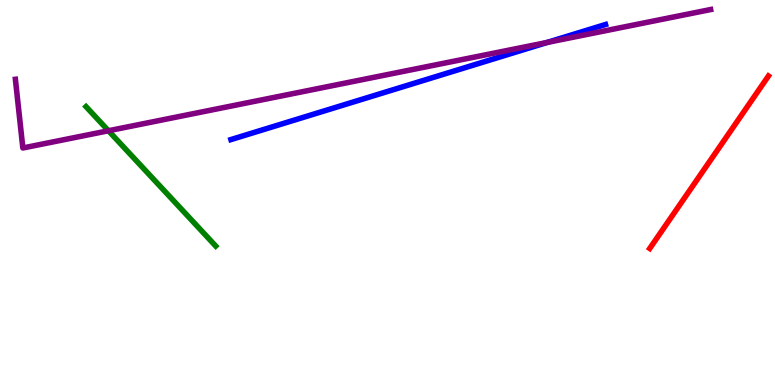[{'lines': ['blue', 'red'], 'intersections': []}, {'lines': ['green', 'red'], 'intersections': []}, {'lines': ['purple', 'red'], 'intersections': []}, {'lines': ['blue', 'green'], 'intersections': []}, {'lines': ['blue', 'purple'], 'intersections': [{'x': 7.06, 'y': 8.9}]}, {'lines': ['green', 'purple'], 'intersections': [{'x': 1.4, 'y': 6.6}]}]